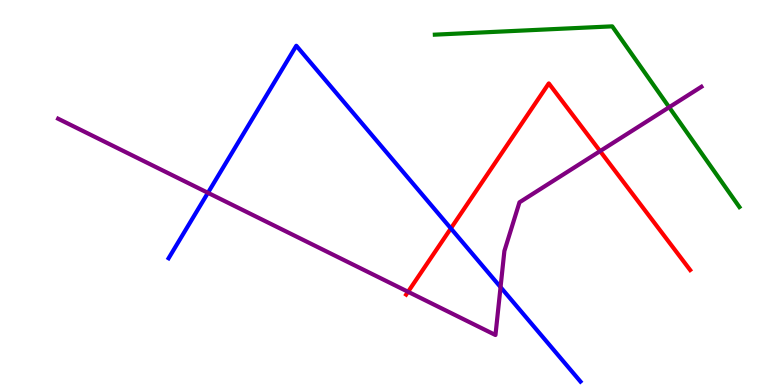[{'lines': ['blue', 'red'], 'intersections': [{'x': 5.82, 'y': 4.07}]}, {'lines': ['green', 'red'], 'intersections': []}, {'lines': ['purple', 'red'], 'intersections': [{'x': 5.27, 'y': 2.42}, {'x': 7.74, 'y': 6.07}]}, {'lines': ['blue', 'green'], 'intersections': []}, {'lines': ['blue', 'purple'], 'intersections': [{'x': 2.68, 'y': 4.99}, {'x': 6.46, 'y': 2.54}]}, {'lines': ['green', 'purple'], 'intersections': [{'x': 8.63, 'y': 7.21}]}]